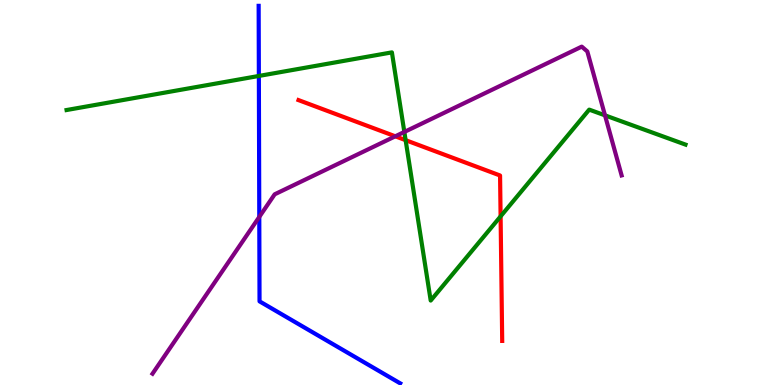[{'lines': ['blue', 'red'], 'intersections': []}, {'lines': ['green', 'red'], 'intersections': [{'x': 5.23, 'y': 6.36}, {'x': 6.46, 'y': 4.38}]}, {'lines': ['purple', 'red'], 'intersections': [{'x': 5.1, 'y': 6.46}]}, {'lines': ['blue', 'green'], 'intersections': [{'x': 3.34, 'y': 8.03}]}, {'lines': ['blue', 'purple'], 'intersections': [{'x': 3.35, 'y': 4.37}]}, {'lines': ['green', 'purple'], 'intersections': [{'x': 5.22, 'y': 6.57}, {'x': 7.81, 'y': 7.0}]}]